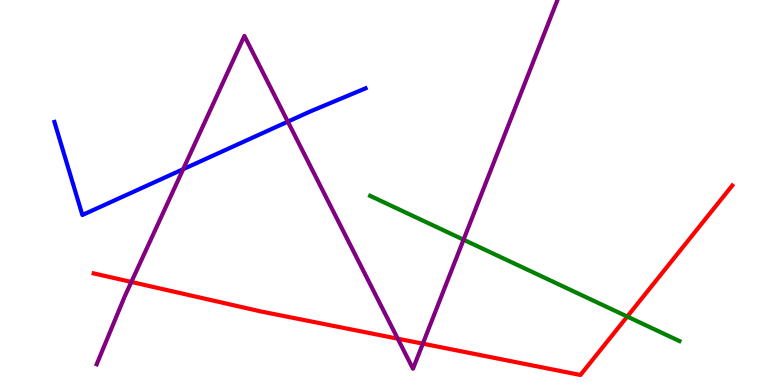[{'lines': ['blue', 'red'], 'intersections': []}, {'lines': ['green', 'red'], 'intersections': [{'x': 8.09, 'y': 1.78}]}, {'lines': ['purple', 'red'], 'intersections': [{'x': 1.7, 'y': 2.68}, {'x': 5.13, 'y': 1.2}, {'x': 5.46, 'y': 1.07}]}, {'lines': ['blue', 'green'], 'intersections': []}, {'lines': ['blue', 'purple'], 'intersections': [{'x': 2.36, 'y': 5.61}, {'x': 3.71, 'y': 6.84}]}, {'lines': ['green', 'purple'], 'intersections': [{'x': 5.98, 'y': 3.77}]}]